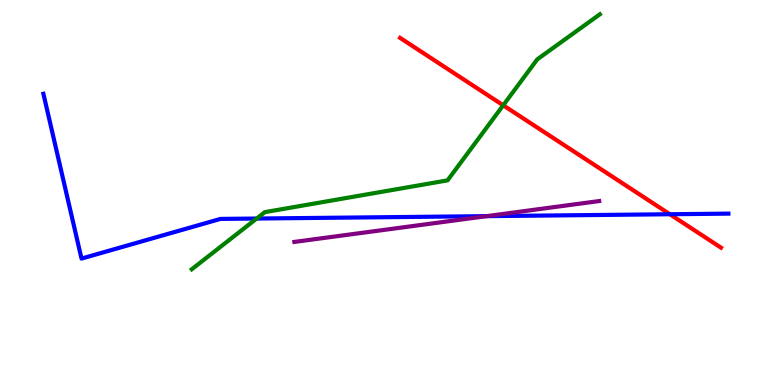[{'lines': ['blue', 'red'], 'intersections': [{'x': 8.64, 'y': 4.44}]}, {'lines': ['green', 'red'], 'intersections': [{'x': 6.49, 'y': 7.27}]}, {'lines': ['purple', 'red'], 'intersections': []}, {'lines': ['blue', 'green'], 'intersections': [{'x': 3.31, 'y': 4.32}]}, {'lines': ['blue', 'purple'], 'intersections': [{'x': 6.28, 'y': 4.39}]}, {'lines': ['green', 'purple'], 'intersections': []}]